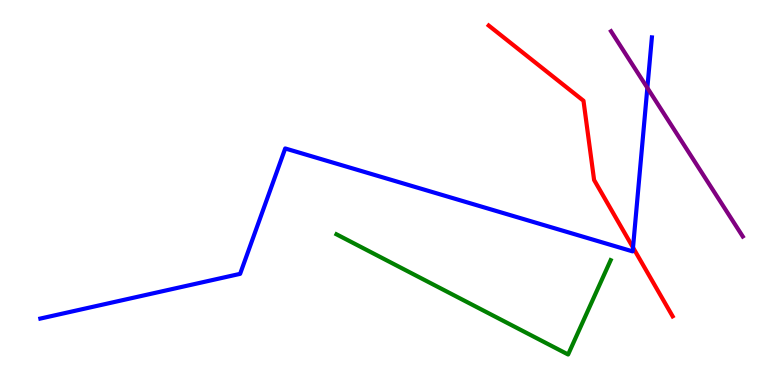[{'lines': ['blue', 'red'], 'intersections': [{'x': 8.17, 'y': 3.57}]}, {'lines': ['green', 'red'], 'intersections': []}, {'lines': ['purple', 'red'], 'intersections': []}, {'lines': ['blue', 'green'], 'intersections': []}, {'lines': ['blue', 'purple'], 'intersections': [{'x': 8.35, 'y': 7.72}]}, {'lines': ['green', 'purple'], 'intersections': []}]